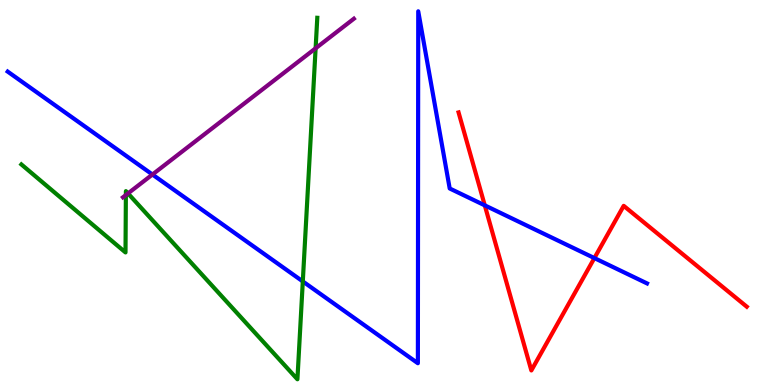[{'lines': ['blue', 'red'], 'intersections': [{'x': 6.26, 'y': 4.67}, {'x': 7.67, 'y': 3.3}]}, {'lines': ['green', 'red'], 'intersections': []}, {'lines': ['purple', 'red'], 'intersections': []}, {'lines': ['blue', 'green'], 'intersections': [{'x': 3.91, 'y': 2.69}]}, {'lines': ['blue', 'purple'], 'intersections': [{'x': 1.97, 'y': 5.47}]}, {'lines': ['green', 'purple'], 'intersections': [{'x': 1.62, 'y': 4.93}, {'x': 1.65, 'y': 4.98}, {'x': 4.07, 'y': 8.75}]}]